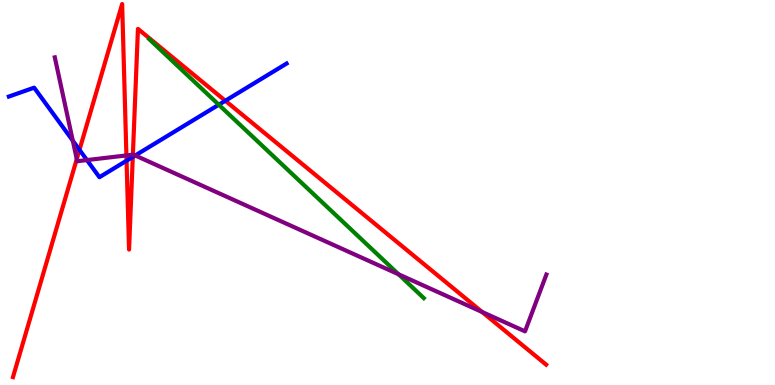[{'lines': ['blue', 'red'], 'intersections': [{'x': 1.03, 'y': 6.11}, {'x': 1.63, 'y': 5.83}, {'x': 1.71, 'y': 5.92}, {'x': 2.91, 'y': 7.38}]}, {'lines': ['green', 'red'], 'intersections': []}, {'lines': ['purple', 'red'], 'intersections': [{'x': 0.991, 'y': 5.87}, {'x': 1.63, 'y': 5.96}, {'x': 1.71, 'y': 5.98}, {'x': 6.22, 'y': 1.9}]}, {'lines': ['blue', 'green'], 'intersections': [{'x': 2.82, 'y': 7.28}]}, {'lines': ['blue', 'purple'], 'intersections': [{'x': 0.939, 'y': 6.35}, {'x': 1.12, 'y': 5.84}, {'x': 1.74, 'y': 5.96}]}, {'lines': ['green', 'purple'], 'intersections': [{'x': 5.14, 'y': 2.88}]}]